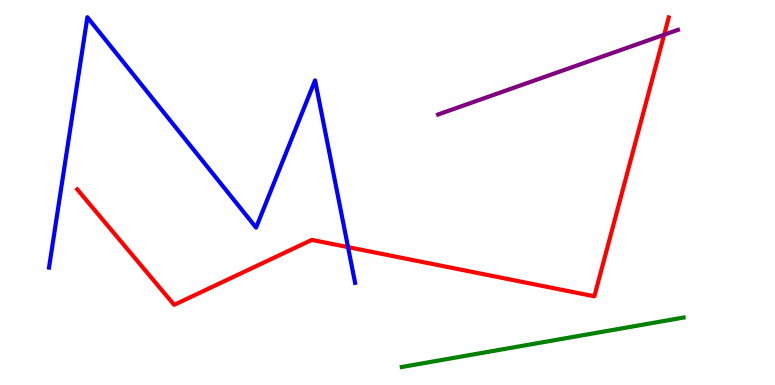[{'lines': ['blue', 'red'], 'intersections': [{'x': 4.49, 'y': 3.58}]}, {'lines': ['green', 'red'], 'intersections': []}, {'lines': ['purple', 'red'], 'intersections': [{'x': 8.57, 'y': 9.1}]}, {'lines': ['blue', 'green'], 'intersections': []}, {'lines': ['blue', 'purple'], 'intersections': []}, {'lines': ['green', 'purple'], 'intersections': []}]